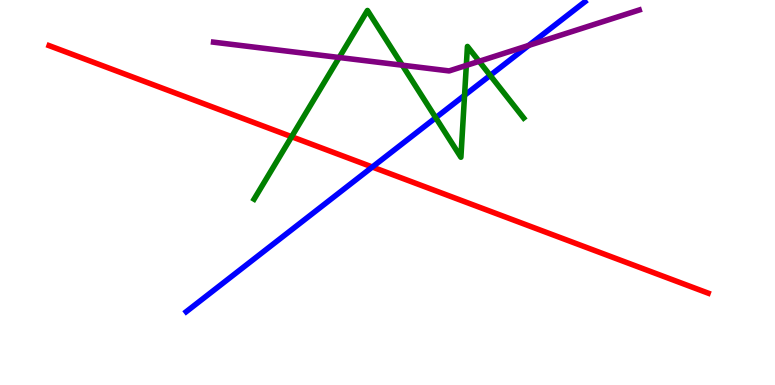[{'lines': ['blue', 'red'], 'intersections': [{'x': 4.8, 'y': 5.66}]}, {'lines': ['green', 'red'], 'intersections': [{'x': 3.76, 'y': 6.45}]}, {'lines': ['purple', 'red'], 'intersections': []}, {'lines': ['blue', 'green'], 'intersections': [{'x': 5.62, 'y': 6.94}, {'x': 5.99, 'y': 7.52}, {'x': 6.32, 'y': 8.04}]}, {'lines': ['blue', 'purple'], 'intersections': [{'x': 6.82, 'y': 8.82}]}, {'lines': ['green', 'purple'], 'intersections': [{'x': 4.38, 'y': 8.51}, {'x': 5.19, 'y': 8.31}, {'x': 6.02, 'y': 8.3}, {'x': 6.18, 'y': 8.41}]}]